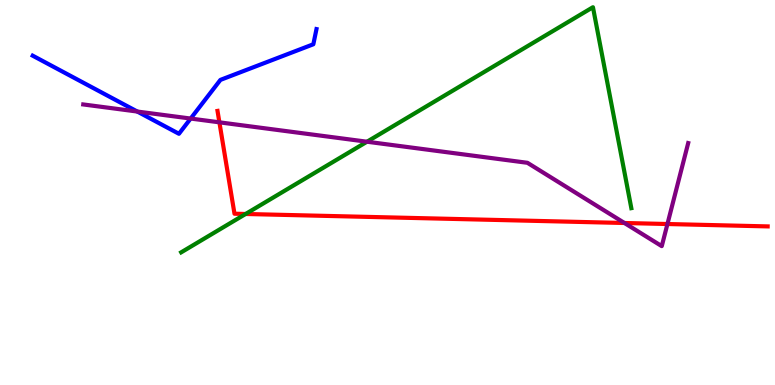[{'lines': ['blue', 'red'], 'intersections': []}, {'lines': ['green', 'red'], 'intersections': [{'x': 3.17, 'y': 4.44}]}, {'lines': ['purple', 'red'], 'intersections': [{'x': 2.83, 'y': 6.82}, {'x': 8.06, 'y': 4.21}, {'x': 8.61, 'y': 4.18}]}, {'lines': ['blue', 'green'], 'intersections': []}, {'lines': ['blue', 'purple'], 'intersections': [{'x': 1.77, 'y': 7.1}, {'x': 2.46, 'y': 6.92}]}, {'lines': ['green', 'purple'], 'intersections': [{'x': 4.74, 'y': 6.32}]}]